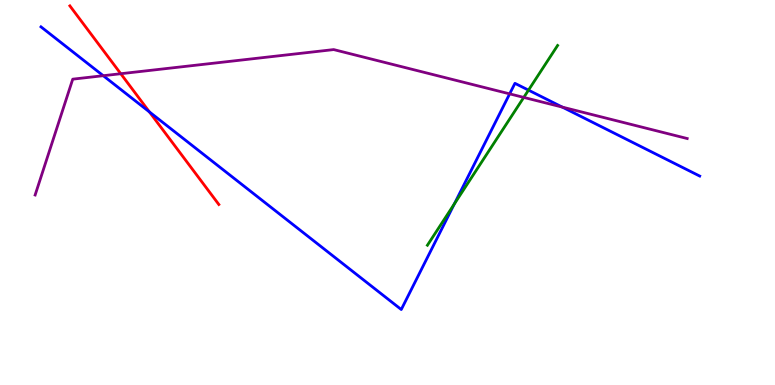[{'lines': ['blue', 'red'], 'intersections': [{'x': 1.93, 'y': 7.09}]}, {'lines': ['green', 'red'], 'intersections': []}, {'lines': ['purple', 'red'], 'intersections': [{'x': 1.56, 'y': 8.09}]}, {'lines': ['blue', 'green'], 'intersections': [{'x': 5.86, 'y': 4.7}, {'x': 6.82, 'y': 7.66}]}, {'lines': ['blue', 'purple'], 'intersections': [{'x': 1.33, 'y': 8.03}, {'x': 6.58, 'y': 7.56}, {'x': 7.26, 'y': 7.22}]}, {'lines': ['green', 'purple'], 'intersections': [{'x': 6.76, 'y': 7.47}]}]